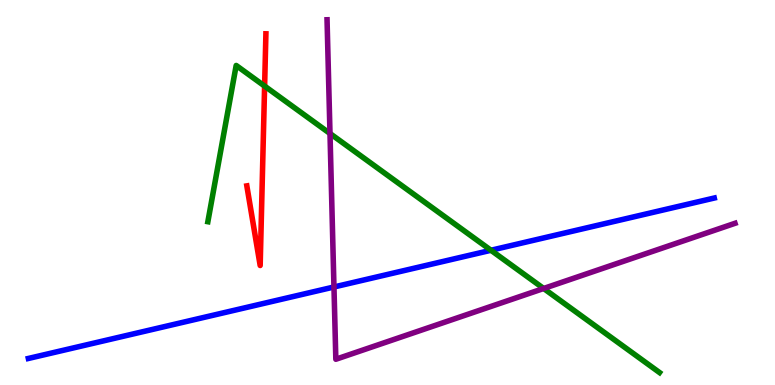[{'lines': ['blue', 'red'], 'intersections': []}, {'lines': ['green', 'red'], 'intersections': [{'x': 3.41, 'y': 7.76}]}, {'lines': ['purple', 'red'], 'intersections': []}, {'lines': ['blue', 'green'], 'intersections': [{'x': 6.33, 'y': 3.5}]}, {'lines': ['blue', 'purple'], 'intersections': [{'x': 4.31, 'y': 2.55}]}, {'lines': ['green', 'purple'], 'intersections': [{'x': 4.26, 'y': 6.53}, {'x': 7.01, 'y': 2.51}]}]